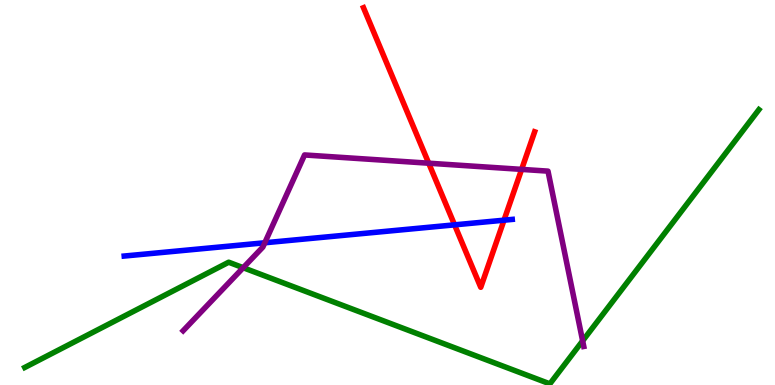[{'lines': ['blue', 'red'], 'intersections': [{'x': 5.87, 'y': 4.16}, {'x': 6.5, 'y': 4.28}]}, {'lines': ['green', 'red'], 'intersections': []}, {'lines': ['purple', 'red'], 'intersections': [{'x': 5.53, 'y': 5.76}, {'x': 6.73, 'y': 5.6}]}, {'lines': ['blue', 'green'], 'intersections': []}, {'lines': ['blue', 'purple'], 'intersections': [{'x': 3.42, 'y': 3.69}]}, {'lines': ['green', 'purple'], 'intersections': [{'x': 3.14, 'y': 3.05}, {'x': 7.52, 'y': 1.15}]}]